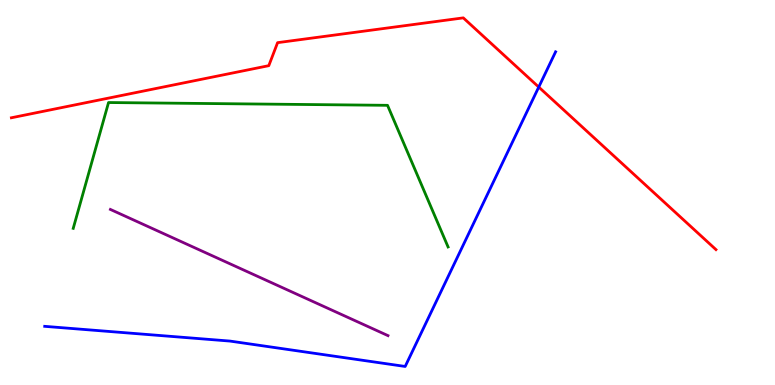[{'lines': ['blue', 'red'], 'intersections': [{'x': 6.95, 'y': 7.74}]}, {'lines': ['green', 'red'], 'intersections': []}, {'lines': ['purple', 'red'], 'intersections': []}, {'lines': ['blue', 'green'], 'intersections': []}, {'lines': ['blue', 'purple'], 'intersections': []}, {'lines': ['green', 'purple'], 'intersections': []}]